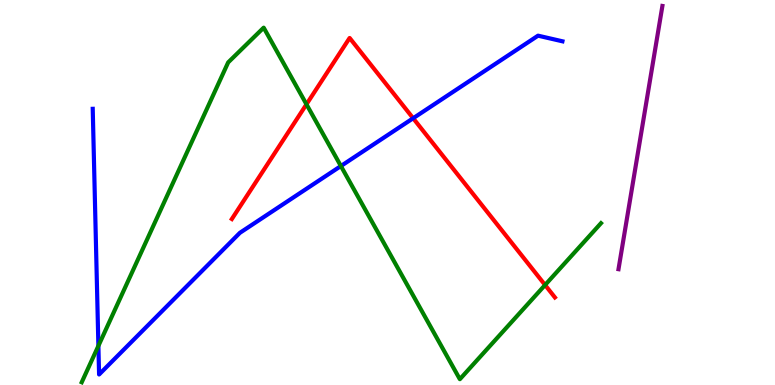[{'lines': ['blue', 'red'], 'intersections': [{'x': 5.33, 'y': 6.93}]}, {'lines': ['green', 'red'], 'intersections': [{'x': 3.95, 'y': 7.29}, {'x': 7.03, 'y': 2.6}]}, {'lines': ['purple', 'red'], 'intersections': []}, {'lines': ['blue', 'green'], 'intersections': [{'x': 1.27, 'y': 1.02}, {'x': 4.4, 'y': 5.69}]}, {'lines': ['blue', 'purple'], 'intersections': []}, {'lines': ['green', 'purple'], 'intersections': []}]